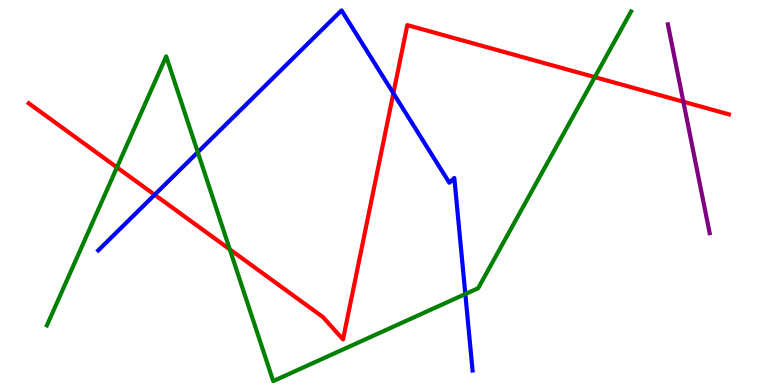[{'lines': ['blue', 'red'], 'intersections': [{'x': 2.0, 'y': 4.94}, {'x': 5.08, 'y': 7.58}]}, {'lines': ['green', 'red'], 'intersections': [{'x': 1.51, 'y': 5.65}, {'x': 2.97, 'y': 3.52}, {'x': 7.67, 'y': 8.0}]}, {'lines': ['purple', 'red'], 'intersections': [{'x': 8.82, 'y': 7.36}]}, {'lines': ['blue', 'green'], 'intersections': [{'x': 2.55, 'y': 6.05}, {'x': 6.0, 'y': 2.36}]}, {'lines': ['blue', 'purple'], 'intersections': []}, {'lines': ['green', 'purple'], 'intersections': []}]